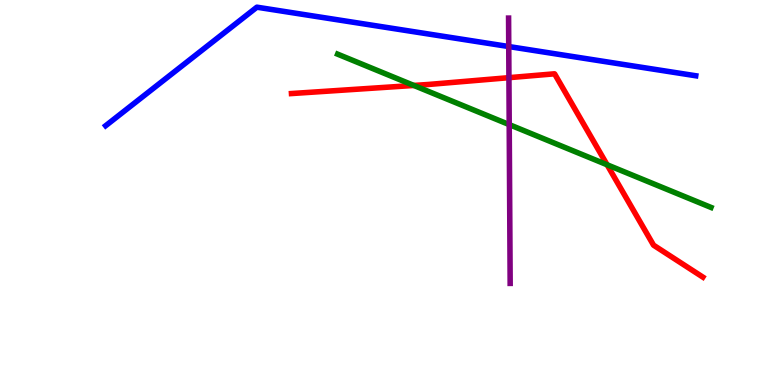[{'lines': ['blue', 'red'], 'intersections': []}, {'lines': ['green', 'red'], 'intersections': [{'x': 5.34, 'y': 7.78}, {'x': 7.83, 'y': 5.72}]}, {'lines': ['purple', 'red'], 'intersections': [{'x': 6.57, 'y': 7.98}]}, {'lines': ['blue', 'green'], 'intersections': []}, {'lines': ['blue', 'purple'], 'intersections': [{'x': 6.56, 'y': 8.79}]}, {'lines': ['green', 'purple'], 'intersections': [{'x': 6.57, 'y': 6.76}]}]